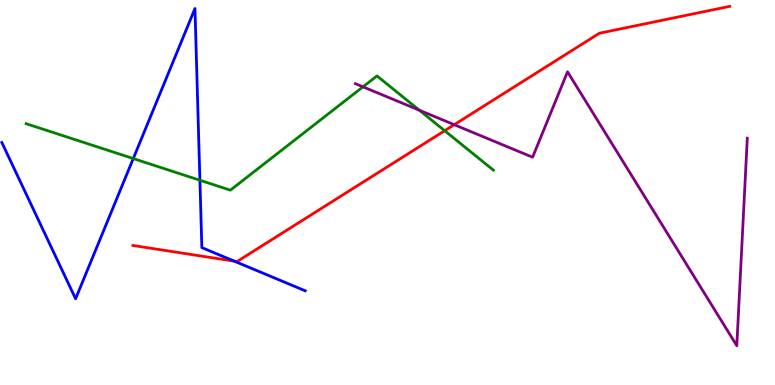[{'lines': ['blue', 'red'], 'intersections': [{'x': 3.02, 'y': 3.22}]}, {'lines': ['green', 'red'], 'intersections': [{'x': 5.74, 'y': 6.6}]}, {'lines': ['purple', 'red'], 'intersections': [{'x': 5.86, 'y': 6.76}]}, {'lines': ['blue', 'green'], 'intersections': [{'x': 1.72, 'y': 5.88}, {'x': 2.58, 'y': 5.32}]}, {'lines': ['blue', 'purple'], 'intersections': []}, {'lines': ['green', 'purple'], 'intersections': [{'x': 4.68, 'y': 7.74}, {'x': 5.41, 'y': 7.14}]}]